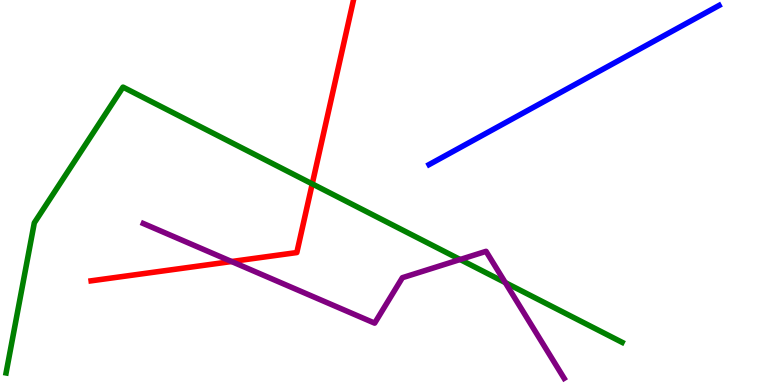[{'lines': ['blue', 'red'], 'intersections': []}, {'lines': ['green', 'red'], 'intersections': [{'x': 4.03, 'y': 5.22}]}, {'lines': ['purple', 'red'], 'intersections': [{'x': 2.99, 'y': 3.21}]}, {'lines': ['blue', 'green'], 'intersections': []}, {'lines': ['blue', 'purple'], 'intersections': []}, {'lines': ['green', 'purple'], 'intersections': [{'x': 5.94, 'y': 3.26}, {'x': 6.52, 'y': 2.66}]}]